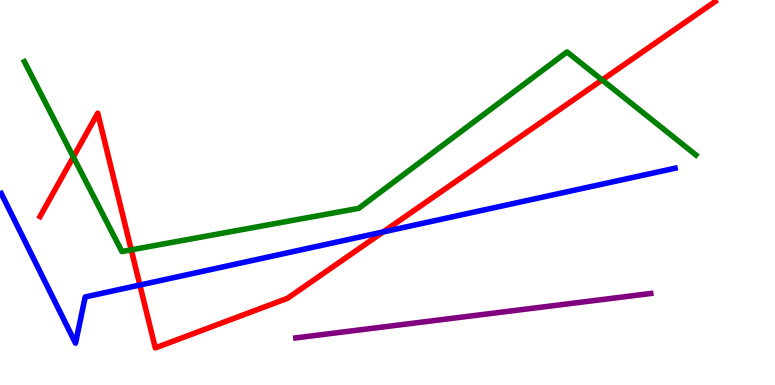[{'lines': ['blue', 'red'], 'intersections': [{'x': 1.8, 'y': 2.6}, {'x': 4.94, 'y': 3.98}]}, {'lines': ['green', 'red'], 'intersections': [{'x': 0.946, 'y': 5.92}, {'x': 1.69, 'y': 3.51}, {'x': 7.77, 'y': 7.92}]}, {'lines': ['purple', 'red'], 'intersections': []}, {'lines': ['blue', 'green'], 'intersections': []}, {'lines': ['blue', 'purple'], 'intersections': []}, {'lines': ['green', 'purple'], 'intersections': []}]